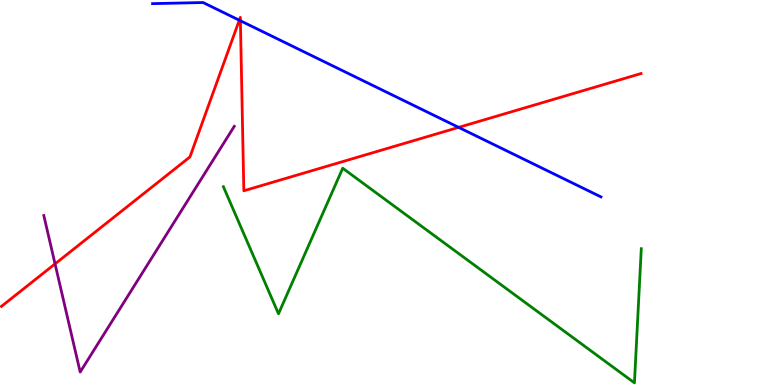[{'lines': ['blue', 'red'], 'intersections': [{'x': 3.09, 'y': 9.47}, {'x': 3.1, 'y': 9.46}, {'x': 5.92, 'y': 6.69}]}, {'lines': ['green', 'red'], 'intersections': []}, {'lines': ['purple', 'red'], 'intersections': [{'x': 0.71, 'y': 3.15}]}, {'lines': ['blue', 'green'], 'intersections': []}, {'lines': ['blue', 'purple'], 'intersections': []}, {'lines': ['green', 'purple'], 'intersections': []}]